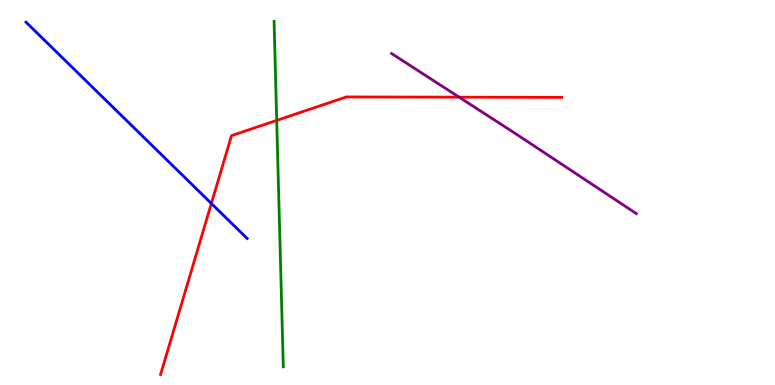[{'lines': ['blue', 'red'], 'intersections': [{'x': 2.73, 'y': 4.72}]}, {'lines': ['green', 'red'], 'intersections': [{'x': 3.57, 'y': 6.87}]}, {'lines': ['purple', 'red'], 'intersections': [{'x': 5.92, 'y': 7.48}]}, {'lines': ['blue', 'green'], 'intersections': []}, {'lines': ['blue', 'purple'], 'intersections': []}, {'lines': ['green', 'purple'], 'intersections': []}]